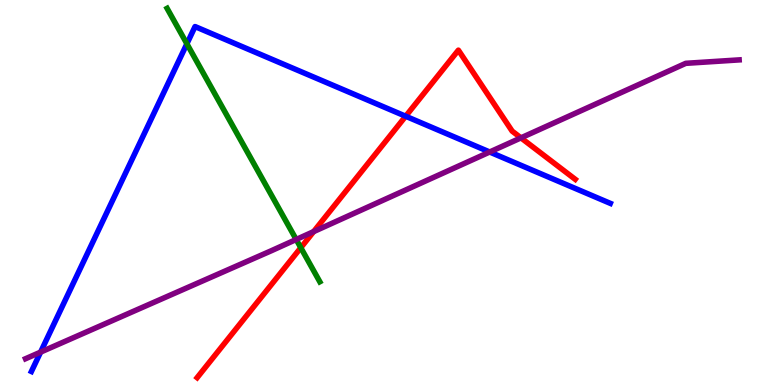[{'lines': ['blue', 'red'], 'intersections': [{'x': 5.23, 'y': 6.98}]}, {'lines': ['green', 'red'], 'intersections': [{'x': 3.88, 'y': 3.57}]}, {'lines': ['purple', 'red'], 'intersections': [{'x': 4.05, 'y': 3.98}, {'x': 6.72, 'y': 6.42}]}, {'lines': ['blue', 'green'], 'intersections': [{'x': 2.41, 'y': 8.86}]}, {'lines': ['blue', 'purple'], 'intersections': [{'x': 0.524, 'y': 0.854}, {'x': 6.32, 'y': 6.05}]}, {'lines': ['green', 'purple'], 'intersections': [{'x': 3.82, 'y': 3.78}]}]